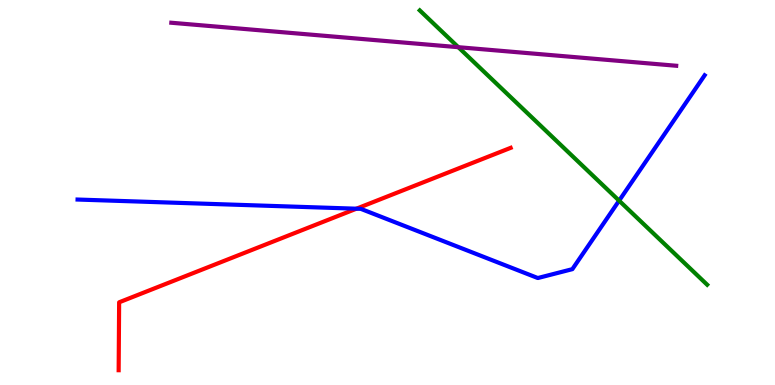[{'lines': ['blue', 'red'], 'intersections': [{'x': 4.6, 'y': 4.58}]}, {'lines': ['green', 'red'], 'intersections': []}, {'lines': ['purple', 'red'], 'intersections': []}, {'lines': ['blue', 'green'], 'intersections': [{'x': 7.99, 'y': 4.79}]}, {'lines': ['blue', 'purple'], 'intersections': []}, {'lines': ['green', 'purple'], 'intersections': [{'x': 5.91, 'y': 8.77}]}]